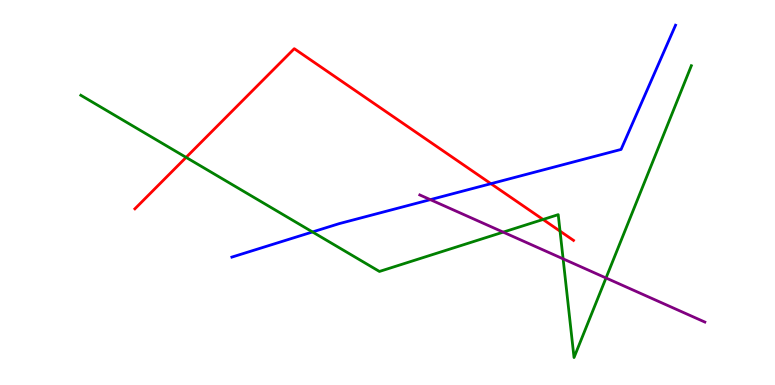[{'lines': ['blue', 'red'], 'intersections': [{'x': 6.33, 'y': 5.23}]}, {'lines': ['green', 'red'], 'intersections': [{'x': 2.4, 'y': 5.91}, {'x': 7.01, 'y': 4.3}, {'x': 7.23, 'y': 4.0}]}, {'lines': ['purple', 'red'], 'intersections': []}, {'lines': ['blue', 'green'], 'intersections': [{'x': 4.03, 'y': 3.98}]}, {'lines': ['blue', 'purple'], 'intersections': [{'x': 5.55, 'y': 4.81}]}, {'lines': ['green', 'purple'], 'intersections': [{'x': 6.49, 'y': 3.97}, {'x': 7.27, 'y': 3.28}, {'x': 7.82, 'y': 2.78}]}]